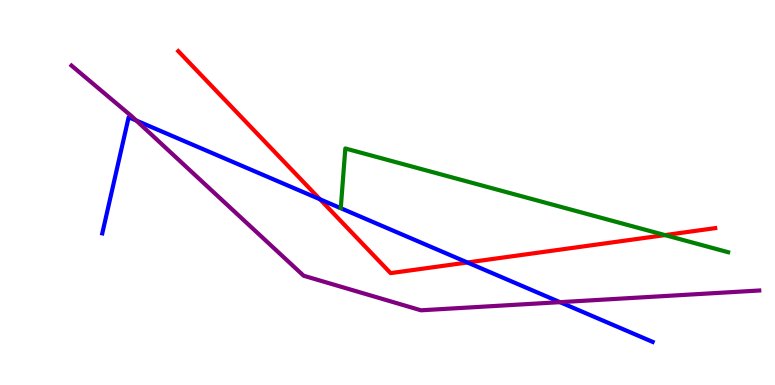[{'lines': ['blue', 'red'], 'intersections': [{'x': 4.13, 'y': 4.82}, {'x': 6.03, 'y': 3.18}]}, {'lines': ['green', 'red'], 'intersections': [{'x': 8.58, 'y': 3.89}]}, {'lines': ['purple', 'red'], 'intersections': []}, {'lines': ['blue', 'green'], 'intersections': []}, {'lines': ['blue', 'purple'], 'intersections': [{'x': 1.76, 'y': 6.87}, {'x': 7.23, 'y': 2.15}]}, {'lines': ['green', 'purple'], 'intersections': []}]